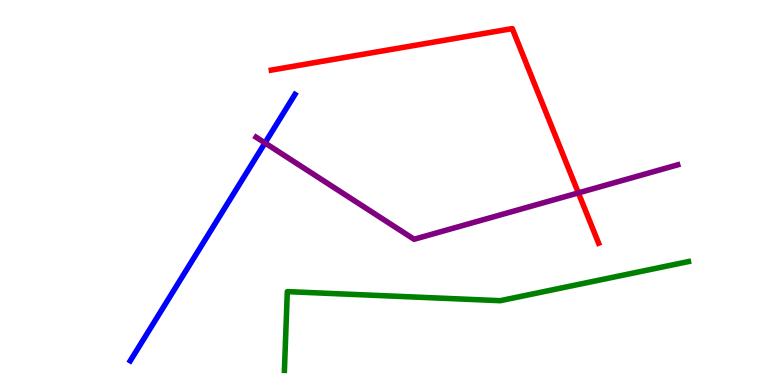[{'lines': ['blue', 'red'], 'intersections': []}, {'lines': ['green', 'red'], 'intersections': []}, {'lines': ['purple', 'red'], 'intersections': [{'x': 7.46, 'y': 4.99}]}, {'lines': ['blue', 'green'], 'intersections': []}, {'lines': ['blue', 'purple'], 'intersections': [{'x': 3.42, 'y': 6.29}]}, {'lines': ['green', 'purple'], 'intersections': []}]